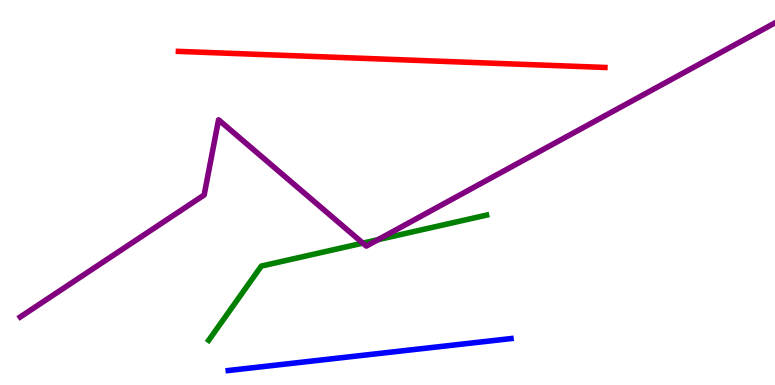[{'lines': ['blue', 'red'], 'intersections': []}, {'lines': ['green', 'red'], 'intersections': []}, {'lines': ['purple', 'red'], 'intersections': []}, {'lines': ['blue', 'green'], 'intersections': []}, {'lines': ['blue', 'purple'], 'intersections': []}, {'lines': ['green', 'purple'], 'intersections': [{'x': 4.68, 'y': 3.69}, {'x': 4.88, 'y': 3.77}]}]